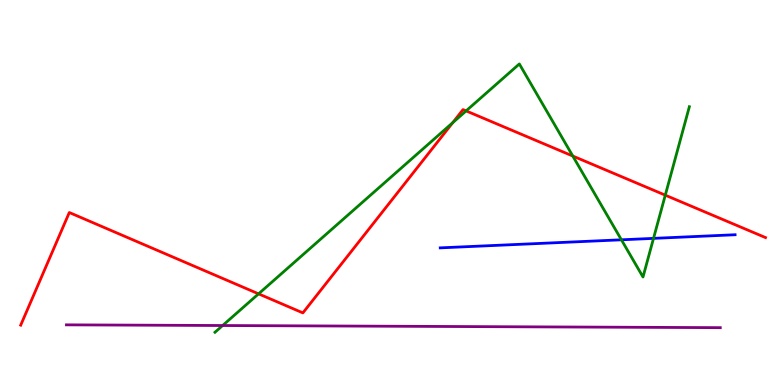[{'lines': ['blue', 'red'], 'intersections': []}, {'lines': ['green', 'red'], 'intersections': [{'x': 3.34, 'y': 2.37}, {'x': 5.84, 'y': 6.81}, {'x': 6.01, 'y': 7.12}, {'x': 7.39, 'y': 5.95}, {'x': 8.58, 'y': 4.93}]}, {'lines': ['purple', 'red'], 'intersections': []}, {'lines': ['blue', 'green'], 'intersections': [{'x': 8.02, 'y': 3.77}, {'x': 8.43, 'y': 3.81}]}, {'lines': ['blue', 'purple'], 'intersections': []}, {'lines': ['green', 'purple'], 'intersections': [{'x': 2.87, 'y': 1.54}]}]